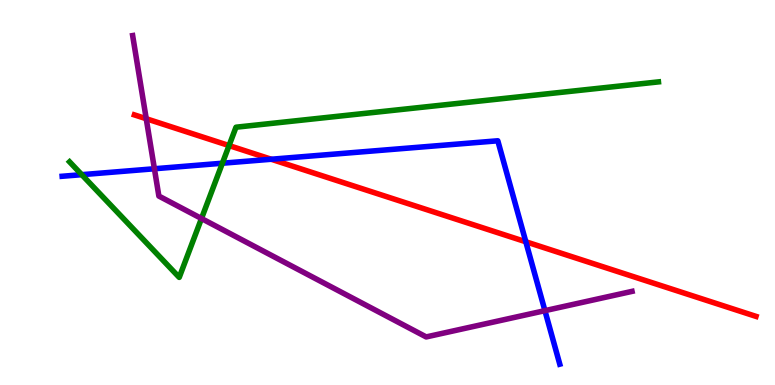[{'lines': ['blue', 'red'], 'intersections': [{'x': 3.5, 'y': 5.86}, {'x': 6.78, 'y': 3.72}]}, {'lines': ['green', 'red'], 'intersections': [{'x': 2.96, 'y': 6.22}]}, {'lines': ['purple', 'red'], 'intersections': [{'x': 1.89, 'y': 6.92}]}, {'lines': ['blue', 'green'], 'intersections': [{'x': 1.05, 'y': 5.46}, {'x': 2.87, 'y': 5.76}]}, {'lines': ['blue', 'purple'], 'intersections': [{'x': 1.99, 'y': 5.62}, {'x': 7.03, 'y': 1.93}]}, {'lines': ['green', 'purple'], 'intersections': [{'x': 2.6, 'y': 4.32}]}]